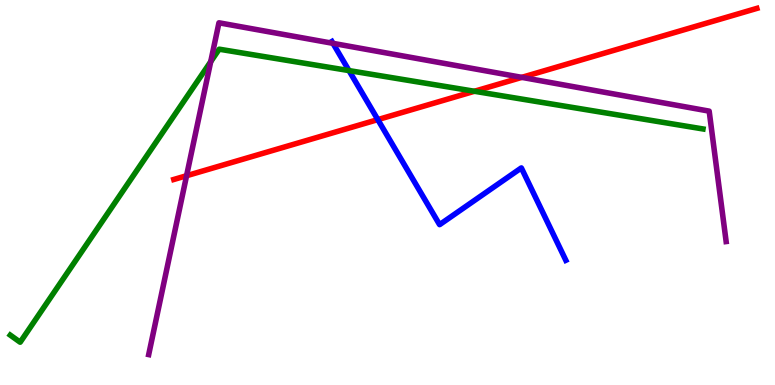[{'lines': ['blue', 'red'], 'intersections': [{'x': 4.88, 'y': 6.89}]}, {'lines': ['green', 'red'], 'intersections': [{'x': 6.12, 'y': 7.63}]}, {'lines': ['purple', 'red'], 'intersections': [{'x': 2.41, 'y': 5.44}, {'x': 6.73, 'y': 7.99}]}, {'lines': ['blue', 'green'], 'intersections': [{'x': 4.5, 'y': 8.17}]}, {'lines': ['blue', 'purple'], 'intersections': [{'x': 4.3, 'y': 8.87}]}, {'lines': ['green', 'purple'], 'intersections': [{'x': 2.72, 'y': 8.4}]}]